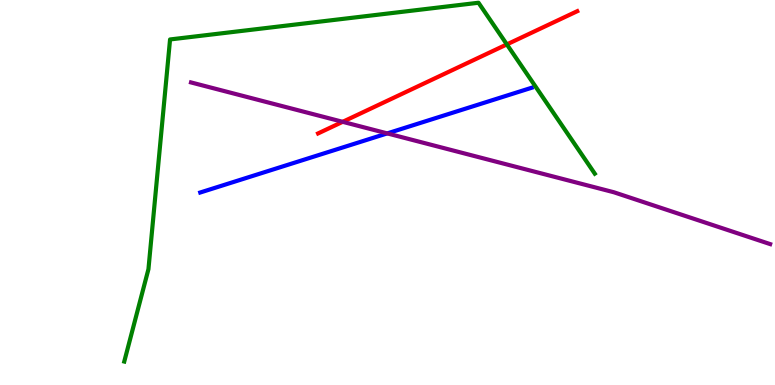[{'lines': ['blue', 'red'], 'intersections': []}, {'lines': ['green', 'red'], 'intersections': [{'x': 6.54, 'y': 8.85}]}, {'lines': ['purple', 'red'], 'intersections': [{'x': 4.42, 'y': 6.84}]}, {'lines': ['blue', 'green'], 'intersections': []}, {'lines': ['blue', 'purple'], 'intersections': [{'x': 5.0, 'y': 6.54}]}, {'lines': ['green', 'purple'], 'intersections': []}]